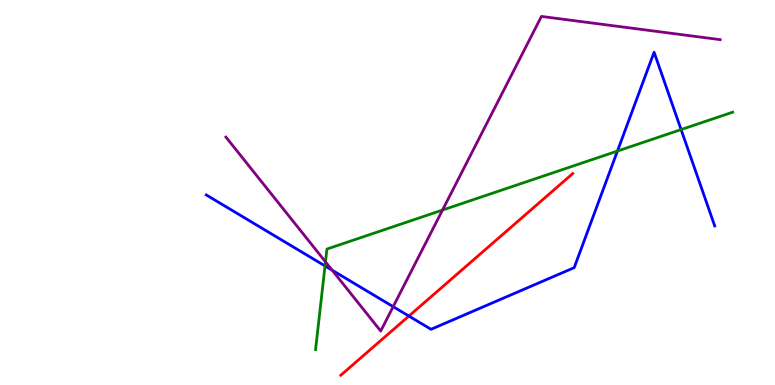[{'lines': ['blue', 'red'], 'intersections': [{'x': 5.28, 'y': 1.79}]}, {'lines': ['green', 'red'], 'intersections': []}, {'lines': ['purple', 'red'], 'intersections': []}, {'lines': ['blue', 'green'], 'intersections': [{'x': 4.19, 'y': 3.09}, {'x': 7.97, 'y': 6.08}, {'x': 8.79, 'y': 6.63}]}, {'lines': ['blue', 'purple'], 'intersections': [{'x': 4.29, 'y': 2.98}, {'x': 5.07, 'y': 2.03}]}, {'lines': ['green', 'purple'], 'intersections': [{'x': 4.2, 'y': 3.2}, {'x': 5.71, 'y': 4.54}]}]